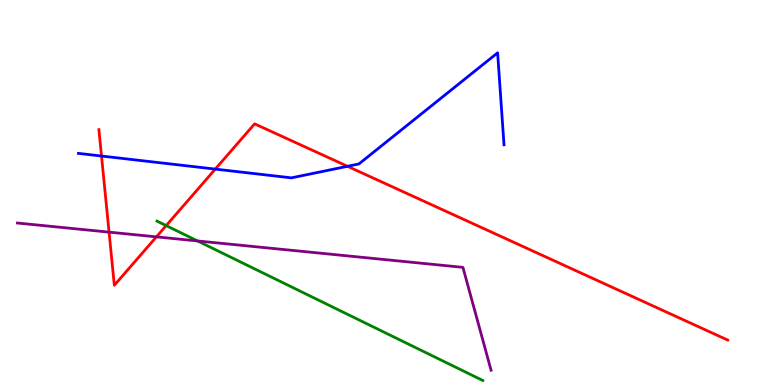[{'lines': ['blue', 'red'], 'intersections': [{'x': 1.31, 'y': 5.95}, {'x': 2.78, 'y': 5.61}, {'x': 4.48, 'y': 5.68}]}, {'lines': ['green', 'red'], 'intersections': [{'x': 2.14, 'y': 4.14}]}, {'lines': ['purple', 'red'], 'intersections': [{'x': 1.41, 'y': 3.97}, {'x': 2.02, 'y': 3.85}]}, {'lines': ['blue', 'green'], 'intersections': []}, {'lines': ['blue', 'purple'], 'intersections': []}, {'lines': ['green', 'purple'], 'intersections': [{'x': 2.55, 'y': 3.74}]}]